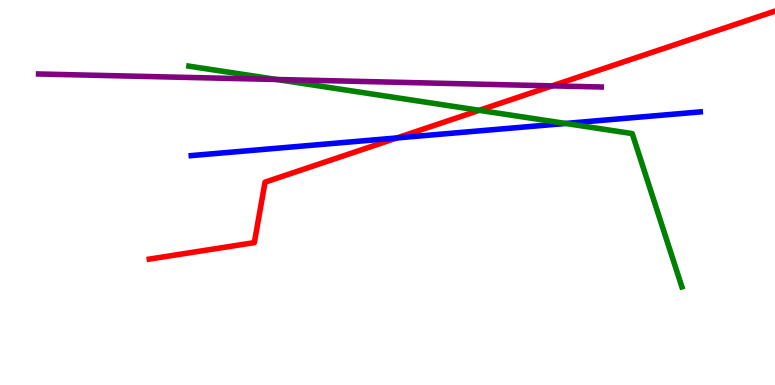[{'lines': ['blue', 'red'], 'intersections': [{'x': 5.12, 'y': 6.42}]}, {'lines': ['green', 'red'], 'intersections': [{'x': 6.18, 'y': 7.13}]}, {'lines': ['purple', 'red'], 'intersections': [{'x': 7.12, 'y': 7.77}]}, {'lines': ['blue', 'green'], 'intersections': [{'x': 7.3, 'y': 6.79}]}, {'lines': ['blue', 'purple'], 'intersections': []}, {'lines': ['green', 'purple'], 'intersections': [{'x': 3.57, 'y': 7.94}]}]